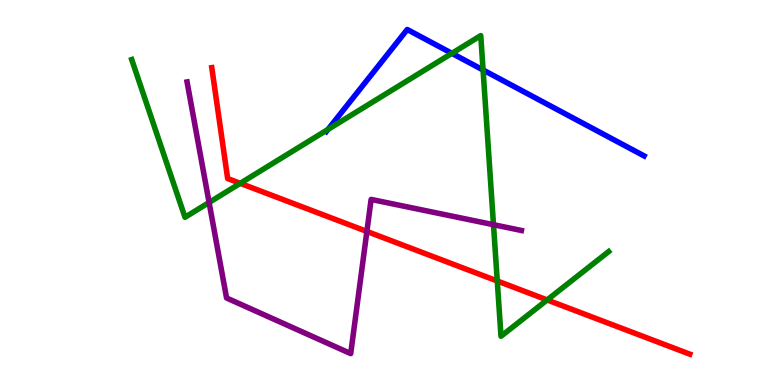[{'lines': ['blue', 'red'], 'intersections': []}, {'lines': ['green', 'red'], 'intersections': [{'x': 3.1, 'y': 5.24}, {'x': 6.42, 'y': 2.7}, {'x': 7.06, 'y': 2.21}]}, {'lines': ['purple', 'red'], 'intersections': [{'x': 4.73, 'y': 3.99}]}, {'lines': ['blue', 'green'], 'intersections': [{'x': 4.23, 'y': 6.64}, {'x': 5.83, 'y': 8.61}, {'x': 6.23, 'y': 8.18}]}, {'lines': ['blue', 'purple'], 'intersections': []}, {'lines': ['green', 'purple'], 'intersections': [{'x': 2.7, 'y': 4.74}, {'x': 6.37, 'y': 4.16}]}]